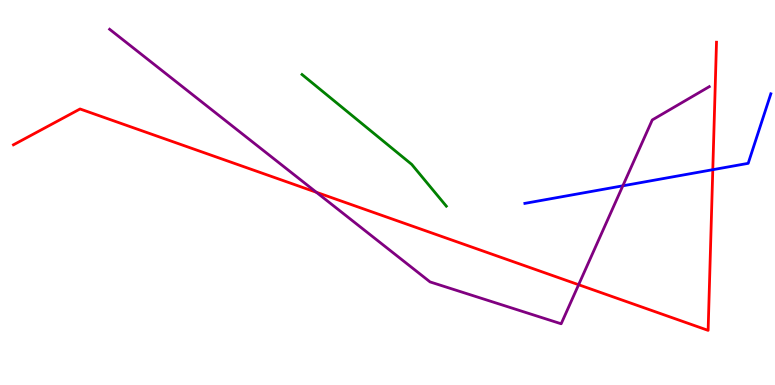[{'lines': ['blue', 'red'], 'intersections': [{'x': 9.2, 'y': 5.59}]}, {'lines': ['green', 'red'], 'intersections': []}, {'lines': ['purple', 'red'], 'intersections': [{'x': 4.08, 'y': 5.01}, {'x': 7.47, 'y': 2.6}]}, {'lines': ['blue', 'green'], 'intersections': []}, {'lines': ['blue', 'purple'], 'intersections': [{'x': 8.04, 'y': 5.17}]}, {'lines': ['green', 'purple'], 'intersections': []}]